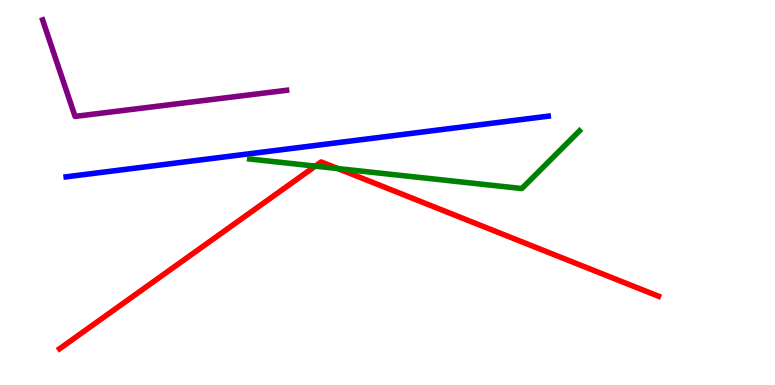[{'lines': ['blue', 'red'], 'intersections': []}, {'lines': ['green', 'red'], 'intersections': [{'x': 4.07, 'y': 5.69}, {'x': 4.36, 'y': 5.62}]}, {'lines': ['purple', 'red'], 'intersections': []}, {'lines': ['blue', 'green'], 'intersections': []}, {'lines': ['blue', 'purple'], 'intersections': []}, {'lines': ['green', 'purple'], 'intersections': []}]